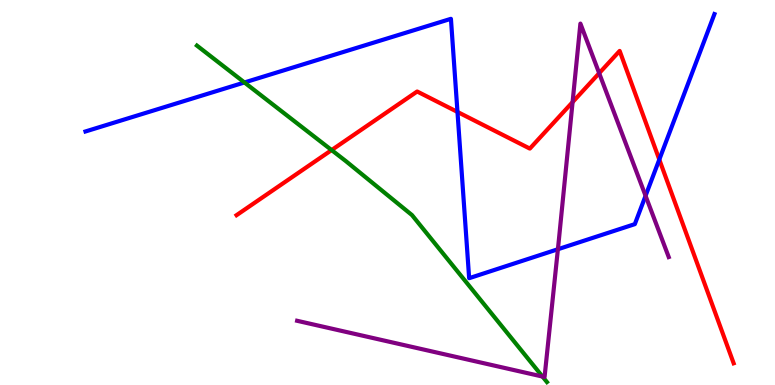[{'lines': ['blue', 'red'], 'intersections': [{'x': 5.9, 'y': 7.09}, {'x': 8.51, 'y': 5.86}]}, {'lines': ['green', 'red'], 'intersections': [{'x': 4.28, 'y': 6.1}]}, {'lines': ['purple', 'red'], 'intersections': [{'x': 7.39, 'y': 7.35}, {'x': 7.73, 'y': 8.1}]}, {'lines': ['blue', 'green'], 'intersections': [{'x': 3.15, 'y': 7.86}]}, {'lines': ['blue', 'purple'], 'intersections': [{'x': 7.2, 'y': 3.53}, {'x': 8.33, 'y': 4.91}]}, {'lines': ['green', 'purple'], 'intersections': [{'x': 7.0, 'y': 0.219}]}]